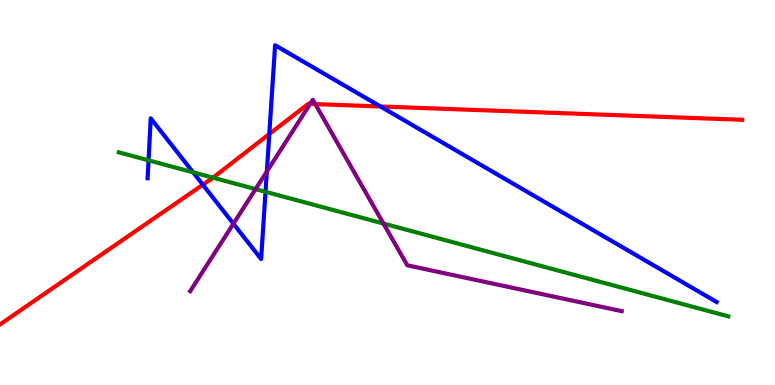[{'lines': ['blue', 'red'], 'intersections': [{'x': 2.62, 'y': 5.2}, {'x': 3.47, 'y': 6.52}, {'x': 4.91, 'y': 7.23}]}, {'lines': ['green', 'red'], 'intersections': [{'x': 2.75, 'y': 5.39}]}, {'lines': ['purple', 'red'], 'intersections': [{'x': 4.0, 'y': 7.3}, {'x': 4.07, 'y': 7.3}]}, {'lines': ['blue', 'green'], 'intersections': [{'x': 1.92, 'y': 5.84}, {'x': 2.49, 'y': 5.52}, {'x': 3.43, 'y': 5.02}]}, {'lines': ['blue', 'purple'], 'intersections': [{'x': 3.01, 'y': 4.19}, {'x': 3.44, 'y': 5.54}]}, {'lines': ['green', 'purple'], 'intersections': [{'x': 3.3, 'y': 5.09}, {'x': 4.95, 'y': 4.19}]}]